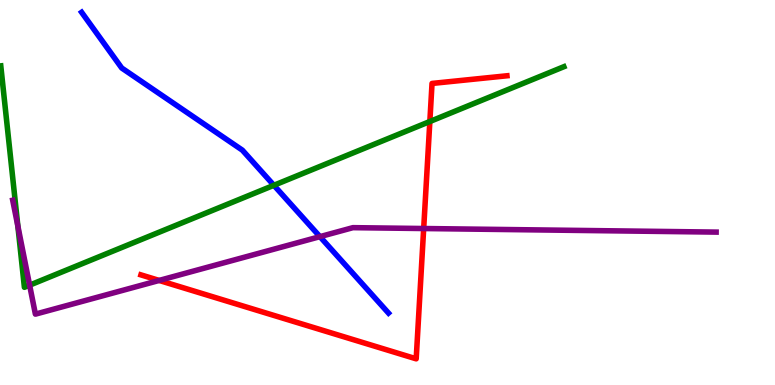[{'lines': ['blue', 'red'], 'intersections': []}, {'lines': ['green', 'red'], 'intersections': [{'x': 5.55, 'y': 6.84}]}, {'lines': ['purple', 'red'], 'intersections': [{'x': 2.05, 'y': 2.72}, {'x': 5.47, 'y': 4.06}]}, {'lines': ['blue', 'green'], 'intersections': [{'x': 3.53, 'y': 5.19}]}, {'lines': ['blue', 'purple'], 'intersections': [{'x': 4.13, 'y': 3.85}]}, {'lines': ['green', 'purple'], 'intersections': [{'x': 0.231, 'y': 4.12}, {'x': 0.382, 'y': 2.59}]}]